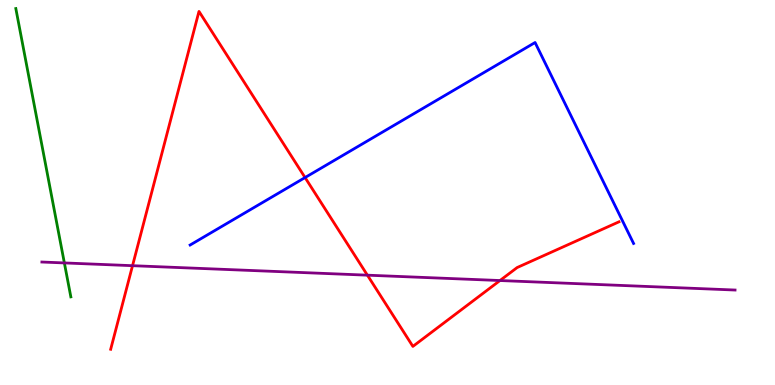[{'lines': ['blue', 'red'], 'intersections': [{'x': 3.94, 'y': 5.39}]}, {'lines': ['green', 'red'], 'intersections': []}, {'lines': ['purple', 'red'], 'intersections': [{'x': 1.71, 'y': 3.1}, {'x': 4.74, 'y': 2.85}, {'x': 6.45, 'y': 2.71}]}, {'lines': ['blue', 'green'], 'intersections': []}, {'lines': ['blue', 'purple'], 'intersections': []}, {'lines': ['green', 'purple'], 'intersections': [{'x': 0.831, 'y': 3.17}]}]